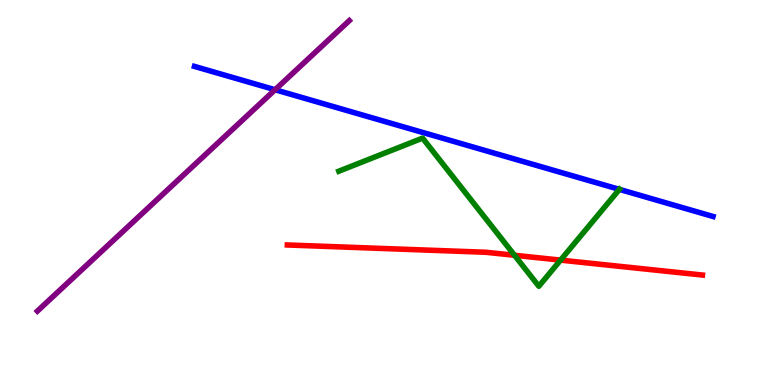[{'lines': ['blue', 'red'], 'intersections': []}, {'lines': ['green', 'red'], 'intersections': [{'x': 6.64, 'y': 3.37}, {'x': 7.23, 'y': 3.24}]}, {'lines': ['purple', 'red'], 'intersections': []}, {'lines': ['blue', 'green'], 'intersections': [{'x': 7.99, 'y': 5.08}]}, {'lines': ['blue', 'purple'], 'intersections': [{'x': 3.55, 'y': 7.67}]}, {'lines': ['green', 'purple'], 'intersections': []}]